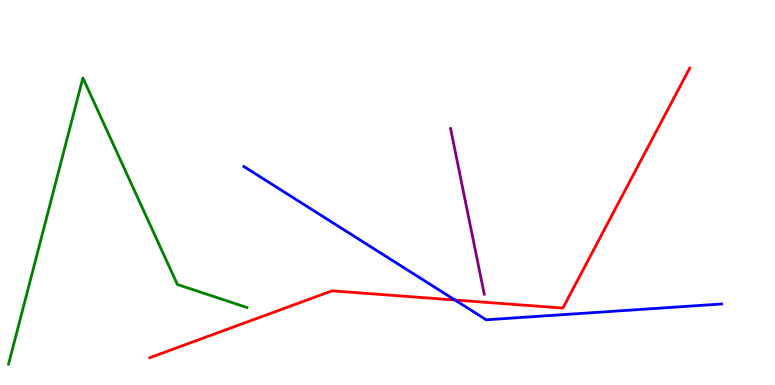[{'lines': ['blue', 'red'], 'intersections': [{'x': 5.87, 'y': 2.21}]}, {'lines': ['green', 'red'], 'intersections': []}, {'lines': ['purple', 'red'], 'intersections': []}, {'lines': ['blue', 'green'], 'intersections': []}, {'lines': ['blue', 'purple'], 'intersections': []}, {'lines': ['green', 'purple'], 'intersections': []}]